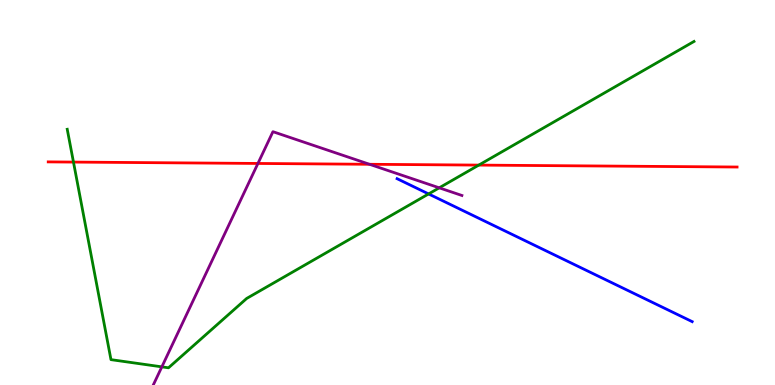[{'lines': ['blue', 'red'], 'intersections': []}, {'lines': ['green', 'red'], 'intersections': [{'x': 0.948, 'y': 5.79}, {'x': 6.18, 'y': 5.71}]}, {'lines': ['purple', 'red'], 'intersections': [{'x': 3.33, 'y': 5.75}, {'x': 4.77, 'y': 5.73}]}, {'lines': ['blue', 'green'], 'intersections': [{'x': 5.53, 'y': 4.96}]}, {'lines': ['blue', 'purple'], 'intersections': []}, {'lines': ['green', 'purple'], 'intersections': [{'x': 2.09, 'y': 0.471}, {'x': 5.67, 'y': 5.12}]}]